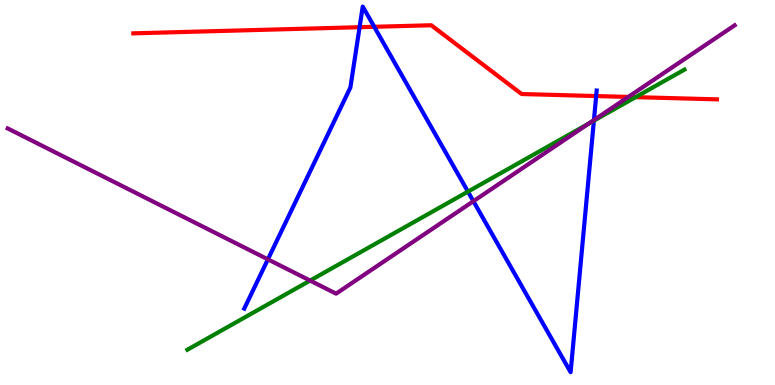[{'lines': ['blue', 'red'], 'intersections': [{'x': 4.64, 'y': 9.29}, {'x': 4.83, 'y': 9.3}, {'x': 7.69, 'y': 7.5}]}, {'lines': ['green', 'red'], 'intersections': [{'x': 8.2, 'y': 7.48}]}, {'lines': ['purple', 'red'], 'intersections': [{'x': 8.11, 'y': 7.48}]}, {'lines': ['blue', 'green'], 'intersections': [{'x': 6.04, 'y': 5.02}, {'x': 7.66, 'y': 6.87}]}, {'lines': ['blue', 'purple'], 'intersections': [{'x': 3.46, 'y': 3.26}, {'x': 6.11, 'y': 4.77}, {'x': 7.66, 'y': 6.88}]}, {'lines': ['green', 'purple'], 'intersections': [{'x': 4.0, 'y': 2.71}, {'x': 7.6, 'y': 6.79}]}]